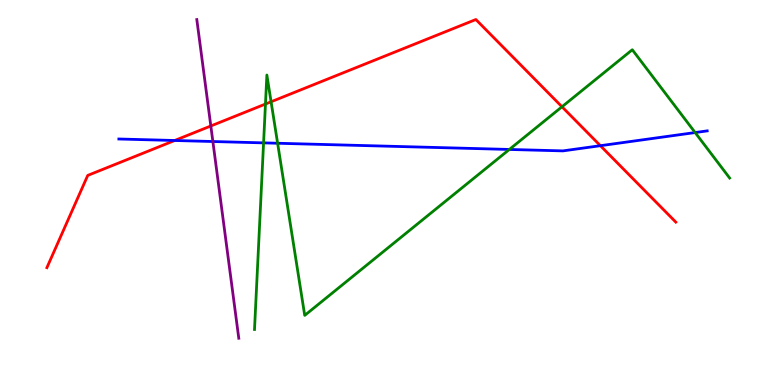[{'lines': ['blue', 'red'], 'intersections': [{'x': 2.25, 'y': 6.35}, {'x': 7.75, 'y': 6.22}]}, {'lines': ['green', 'red'], 'intersections': [{'x': 3.43, 'y': 7.3}, {'x': 3.5, 'y': 7.36}, {'x': 7.25, 'y': 7.23}]}, {'lines': ['purple', 'red'], 'intersections': [{'x': 2.72, 'y': 6.73}]}, {'lines': ['blue', 'green'], 'intersections': [{'x': 3.4, 'y': 6.29}, {'x': 3.58, 'y': 6.28}, {'x': 6.57, 'y': 6.12}, {'x': 8.97, 'y': 6.56}]}, {'lines': ['blue', 'purple'], 'intersections': [{'x': 2.75, 'y': 6.32}]}, {'lines': ['green', 'purple'], 'intersections': []}]